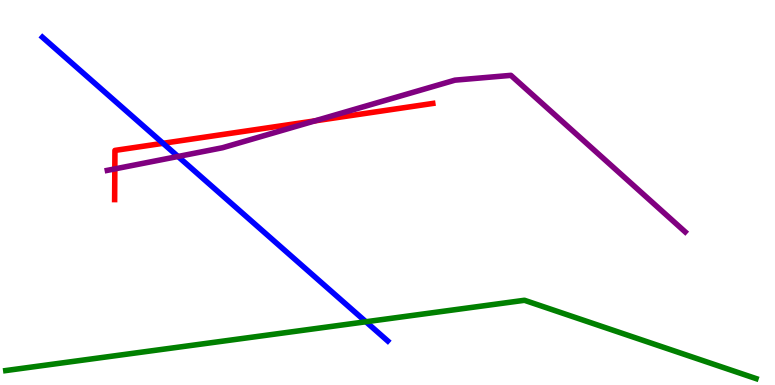[{'lines': ['blue', 'red'], 'intersections': [{'x': 2.1, 'y': 6.28}]}, {'lines': ['green', 'red'], 'intersections': []}, {'lines': ['purple', 'red'], 'intersections': [{'x': 1.48, 'y': 5.61}, {'x': 4.06, 'y': 6.86}]}, {'lines': ['blue', 'green'], 'intersections': [{'x': 4.72, 'y': 1.64}]}, {'lines': ['blue', 'purple'], 'intersections': [{'x': 2.3, 'y': 5.94}]}, {'lines': ['green', 'purple'], 'intersections': []}]